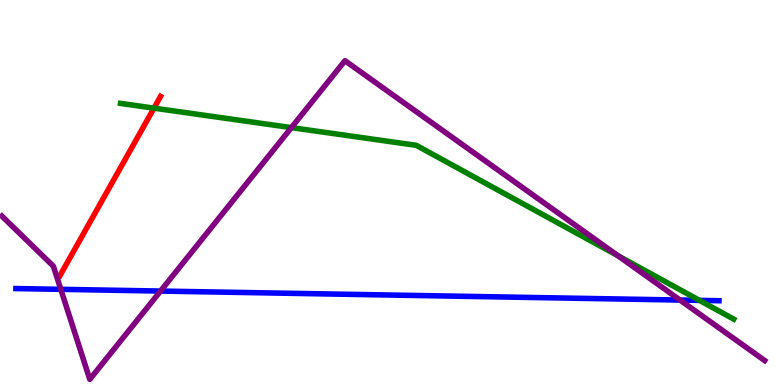[{'lines': ['blue', 'red'], 'intersections': []}, {'lines': ['green', 'red'], 'intersections': [{'x': 1.99, 'y': 7.19}]}, {'lines': ['purple', 'red'], 'intersections': []}, {'lines': ['blue', 'green'], 'intersections': [{'x': 9.03, 'y': 2.2}]}, {'lines': ['blue', 'purple'], 'intersections': [{'x': 0.785, 'y': 2.48}, {'x': 2.07, 'y': 2.44}, {'x': 8.77, 'y': 2.21}]}, {'lines': ['green', 'purple'], 'intersections': [{'x': 3.76, 'y': 6.69}, {'x': 7.98, 'y': 3.35}]}]